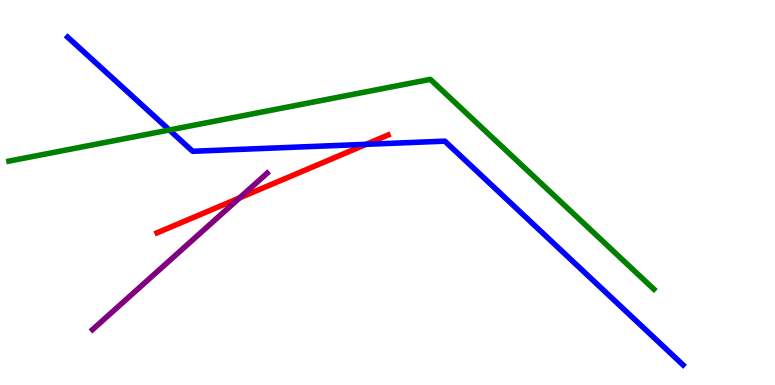[{'lines': ['blue', 'red'], 'intersections': [{'x': 4.72, 'y': 6.25}]}, {'lines': ['green', 'red'], 'intersections': []}, {'lines': ['purple', 'red'], 'intersections': [{'x': 3.09, 'y': 4.86}]}, {'lines': ['blue', 'green'], 'intersections': [{'x': 2.19, 'y': 6.62}]}, {'lines': ['blue', 'purple'], 'intersections': []}, {'lines': ['green', 'purple'], 'intersections': []}]